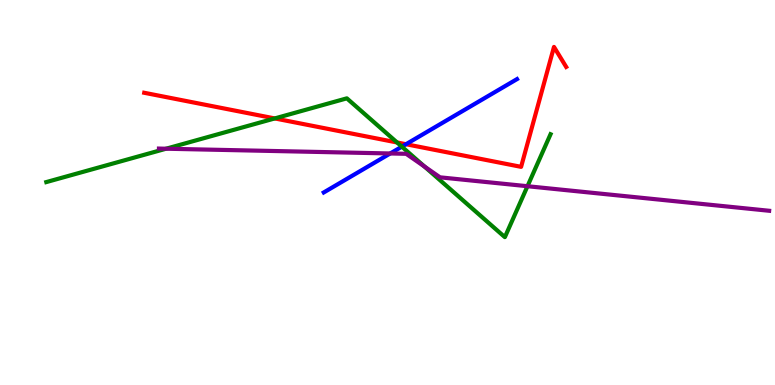[{'lines': ['blue', 'red'], 'intersections': [{'x': 5.24, 'y': 6.25}]}, {'lines': ['green', 'red'], 'intersections': [{'x': 3.55, 'y': 6.92}, {'x': 5.12, 'y': 6.3}]}, {'lines': ['purple', 'red'], 'intersections': []}, {'lines': ['blue', 'green'], 'intersections': [{'x': 5.18, 'y': 6.19}]}, {'lines': ['blue', 'purple'], 'intersections': [{'x': 5.04, 'y': 6.01}]}, {'lines': ['green', 'purple'], 'intersections': [{'x': 2.14, 'y': 6.14}, {'x': 5.48, 'y': 5.68}, {'x': 6.81, 'y': 5.16}]}]